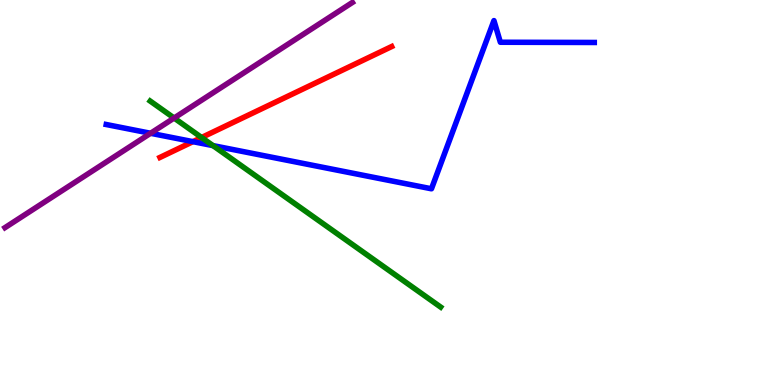[{'lines': ['blue', 'red'], 'intersections': [{'x': 2.49, 'y': 6.32}]}, {'lines': ['green', 'red'], 'intersections': [{'x': 2.6, 'y': 6.43}]}, {'lines': ['purple', 'red'], 'intersections': []}, {'lines': ['blue', 'green'], 'intersections': [{'x': 2.75, 'y': 6.22}]}, {'lines': ['blue', 'purple'], 'intersections': [{'x': 1.94, 'y': 6.54}]}, {'lines': ['green', 'purple'], 'intersections': [{'x': 2.25, 'y': 6.93}]}]